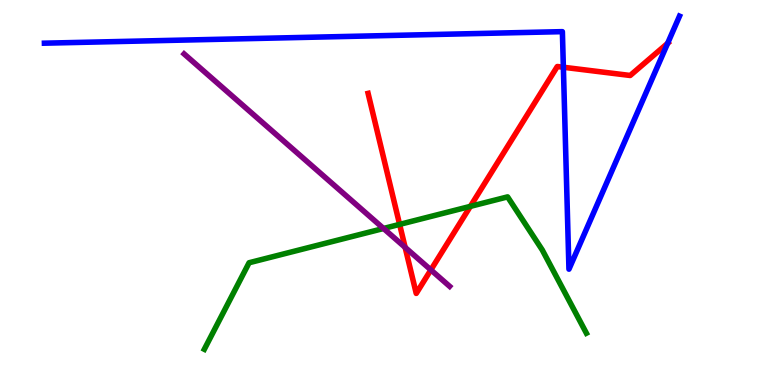[{'lines': ['blue', 'red'], 'intersections': [{'x': 7.27, 'y': 8.25}, {'x': 8.61, 'y': 8.87}]}, {'lines': ['green', 'red'], 'intersections': [{'x': 5.16, 'y': 4.17}, {'x': 6.07, 'y': 4.64}]}, {'lines': ['purple', 'red'], 'intersections': [{'x': 5.23, 'y': 3.57}, {'x': 5.56, 'y': 2.99}]}, {'lines': ['blue', 'green'], 'intersections': []}, {'lines': ['blue', 'purple'], 'intersections': []}, {'lines': ['green', 'purple'], 'intersections': [{'x': 4.95, 'y': 4.07}]}]